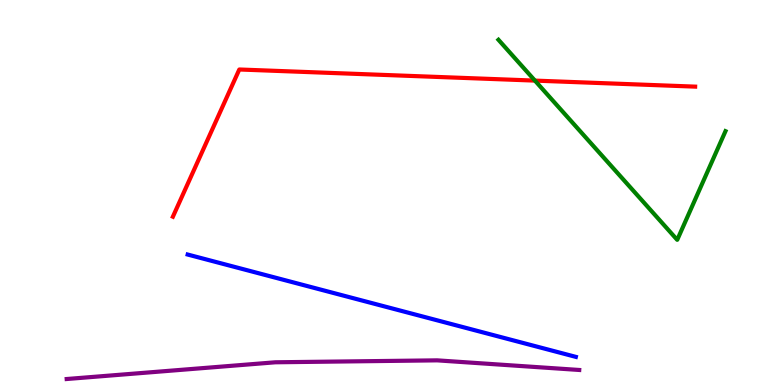[{'lines': ['blue', 'red'], 'intersections': []}, {'lines': ['green', 'red'], 'intersections': [{'x': 6.9, 'y': 7.91}]}, {'lines': ['purple', 'red'], 'intersections': []}, {'lines': ['blue', 'green'], 'intersections': []}, {'lines': ['blue', 'purple'], 'intersections': []}, {'lines': ['green', 'purple'], 'intersections': []}]